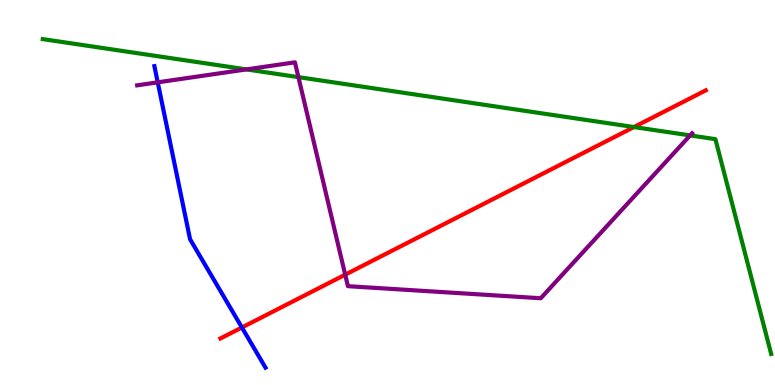[{'lines': ['blue', 'red'], 'intersections': [{'x': 3.12, 'y': 1.49}]}, {'lines': ['green', 'red'], 'intersections': [{'x': 8.18, 'y': 6.7}]}, {'lines': ['purple', 'red'], 'intersections': [{'x': 4.45, 'y': 2.87}]}, {'lines': ['blue', 'green'], 'intersections': []}, {'lines': ['blue', 'purple'], 'intersections': [{'x': 2.04, 'y': 7.86}]}, {'lines': ['green', 'purple'], 'intersections': [{'x': 3.18, 'y': 8.2}, {'x': 3.85, 'y': 8.0}, {'x': 8.9, 'y': 6.48}]}]